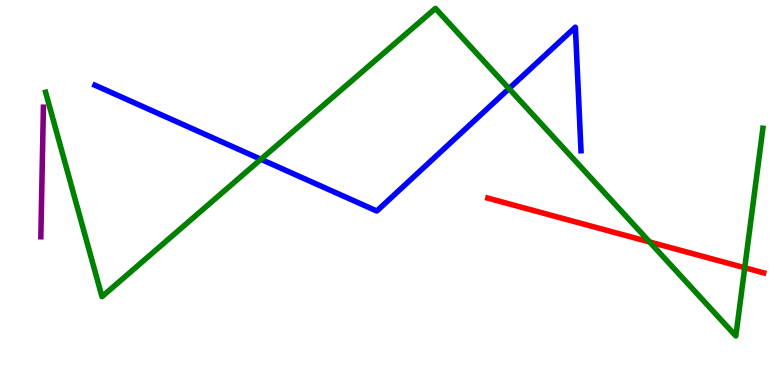[{'lines': ['blue', 'red'], 'intersections': []}, {'lines': ['green', 'red'], 'intersections': [{'x': 8.38, 'y': 3.72}, {'x': 9.61, 'y': 3.05}]}, {'lines': ['purple', 'red'], 'intersections': []}, {'lines': ['blue', 'green'], 'intersections': [{'x': 3.37, 'y': 5.86}, {'x': 6.57, 'y': 7.7}]}, {'lines': ['blue', 'purple'], 'intersections': []}, {'lines': ['green', 'purple'], 'intersections': []}]